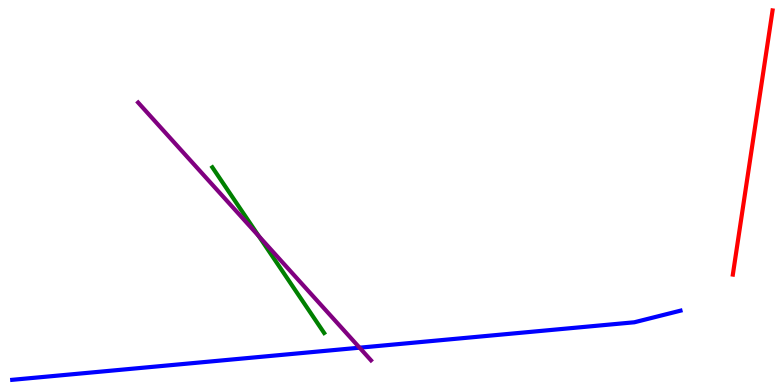[{'lines': ['blue', 'red'], 'intersections': []}, {'lines': ['green', 'red'], 'intersections': []}, {'lines': ['purple', 'red'], 'intersections': []}, {'lines': ['blue', 'green'], 'intersections': []}, {'lines': ['blue', 'purple'], 'intersections': [{'x': 4.64, 'y': 0.969}]}, {'lines': ['green', 'purple'], 'intersections': [{'x': 3.34, 'y': 3.87}]}]